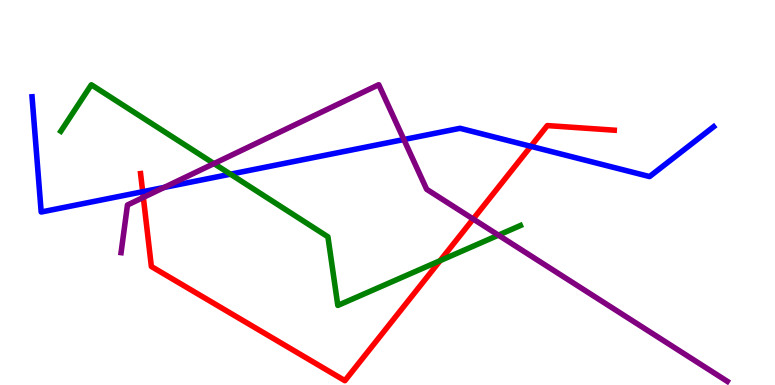[{'lines': ['blue', 'red'], 'intersections': [{'x': 1.84, 'y': 5.02}, {'x': 6.85, 'y': 6.2}]}, {'lines': ['green', 'red'], 'intersections': [{'x': 5.68, 'y': 3.23}]}, {'lines': ['purple', 'red'], 'intersections': [{'x': 1.85, 'y': 4.87}, {'x': 6.11, 'y': 4.31}]}, {'lines': ['blue', 'green'], 'intersections': [{'x': 2.97, 'y': 5.48}]}, {'lines': ['blue', 'purple'], 'intersections': [{'x': 2.12, 'y': 5.13}, {'x': 5.21, 'y': 6.38}]}, {'lines': ['green', 'purple'], 'intersections': [{'x': 2.76, 'y': 5.75}, {'x': 6.43, 'y': 3.89}]}]